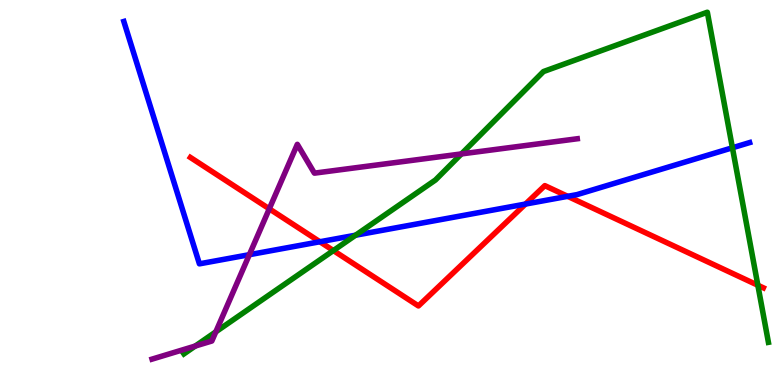[{'lines': ['blue', 'red'], 'intersections': [{'x': 4.13, 'y': 3.72}, {'x': 6.78, 'y': 4.7}, {'x': 7.32, 'y': 4.9}]}, {'lines': ['green', 'red'], 'intersections': [{'x': 4.3, 'y': 3.49}, {'x': 9.78, 'y': 2.59}]}, {'lines': ['purple', 'red'], 'intersections': [{'x': 3.47, 'y': 4.58}]}, {'lines': ['blue', 'green'], 'intersections': [{'x': 4.59, 'y': 3.89}, {'x': 9.45, 'y': 6.16}]}, {'lines': ['blue', 'purple'], 'intersections': [{'x': 3.22, 'y': 3.38}]}, {'lines': ['green', 'purple'], 'intersections': [{'x': 2.52, 'y': 1.01}, {'x': 2.78, 'y': 1.38}, {'x': 5.95, 'y': 6.0}]}]